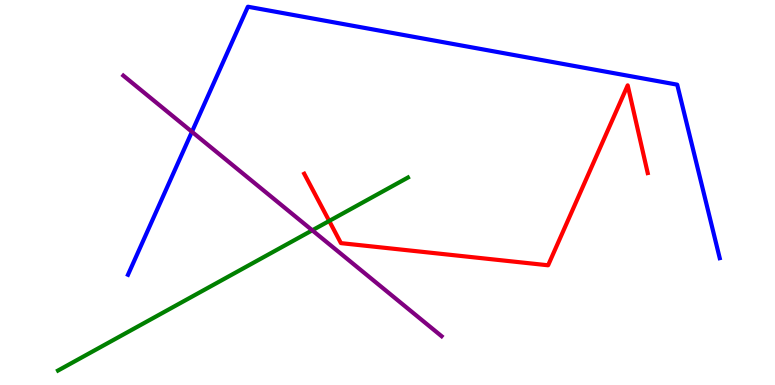[{'lines': ['blue', 'red'], 'intersections': []}, {'lines': ['green', 'red'], 'intersections': [{'x': 4.25, 'y': 4.26}]}, {'lines': ['purple', 'red'], 'intersections': []}, {'lines': ['blue', 'green'], 'intersections': []}, {'lines': ['blue', 'purple'], 'intersections': [{'x': 2.48, 'y': 6.58}]}, {'lines': ['green', 'purple'], 'intersections': [{'x': 4.03, 'y': 4.02}]}]